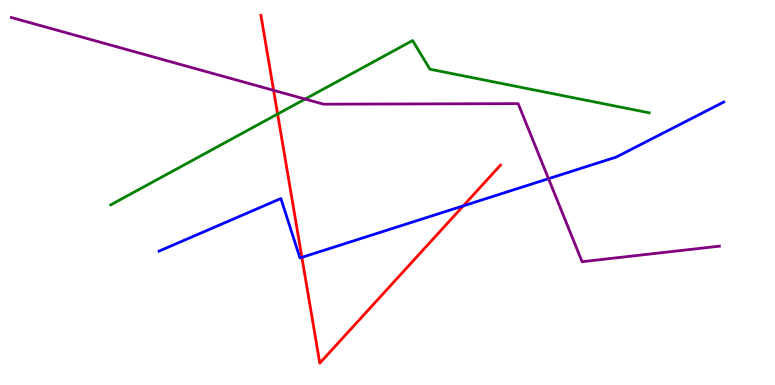[{'lines': ['blue', 'red'], 'intersections': [{'x': 3.9, 'y': 3.32}, {'x': 5.98, 'y': 4.65}]}, {'lines': ['green', 'red'], 'intersections': [{'x': 3.58, 'y': 7.04}]}, {'lines': ['purple', 'red'], 'intersections': [{'x': 3.53, 'y': 7.65}]}, {'lines': ['blue', 'green'], 'intersections': []}, {'lines': ['blue', 'purple'], 'intersections': [{'x': 7.08, 'y': 5.36}]}, {'lines': ['green', 'purple'], 'intersections': [{'x': 3.94, 'y': 7.43}]}]